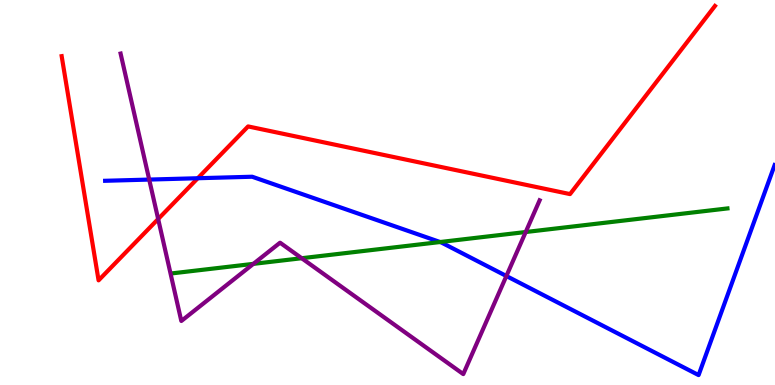[{'lines': ['blue', 'red'], 'intersections': [{'x': 2.55, 'y': 5.37}]}, {'lines': ['green', 'red'], 'intersections': []}, {'lines': ['purple', 'red'], 'intersections': [{'x': 2.04, 'y': 4.31}]}, {'lines': ['blue', 'green'], 'intersections': [{'x': 5.68, 'y': 3.71}]}, {'lines': ['blue', 'purple'], 'intersections': [{'x': 1.93, 'y': 5.34}, {'x': 6.53, 'y': 2.83}]}, {'lines': ['green', 'purple'], 'intersections': [{'x': 3.27, 'y': 3.15}, {'x': 3.89, 'y': 3.29}, {'x': 6.78, 'y': 3.97}]}]